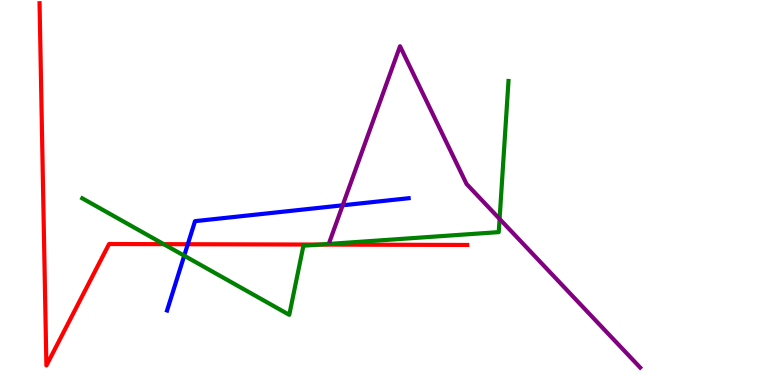[{'lines': ['blue', 'red'], 'intersections': [{'x': 2.42, 'y': 3.66}]}, {'lines': ['green', 'red'], 'intersections': [{'x': 2.11, 'y': 3.66}, {'x': 4.13, 'y': 3.65}]}, {'lines': ['purple', 'red'], 'intersections': []}, {'lines': ['blue', 'green'], 'intersections': [{'x': 2.38, 'y': 3.36}]}, {'lines': ['blue', 'purple'], 'intersections': [{'x': 4.42, 'y': 4.67}]}, {'lines': ['green', 'purple'], 'intersections': [{'x': 6.45, 'y': 4.31}]}]